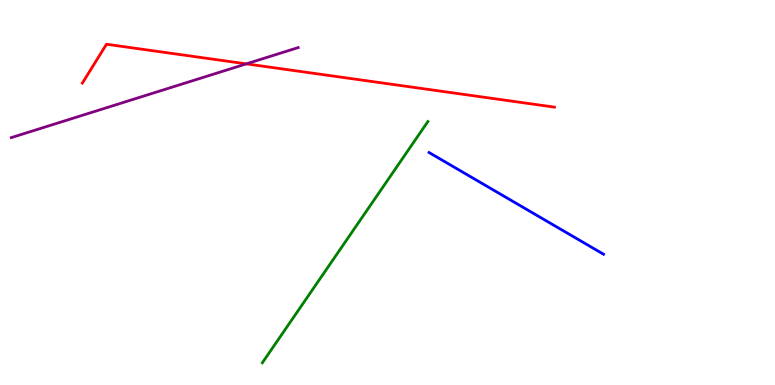[{'lines': ['blue', 'red'], 'intersections': []}, {'lines': ['green', 'red'], 'intersections': []}, {'lines': ['purple', 'red'], 'intersections': [{'x': 3.18, 'y': 8.34}]}, {'lines': ['blue', 'green'], 'intersections': []}, {'lines': ['blue', 'purple'], 'intersections': []}, {'lines': ['green', 'purple'], 'intersections': []}]